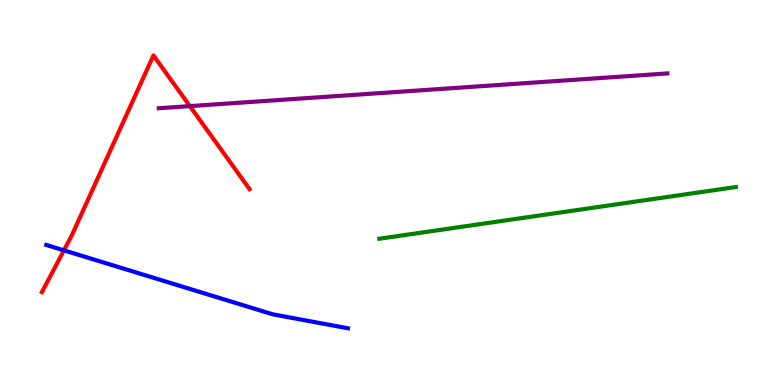[{'lines': ['blue', 'red'], 'intersections': [{'x': 0.825, 'y': 3.5}]}, {'lines': ['green', 'red'], 'intersections': []}, {'lines': ['purple', 'red'], 'intersections': [{'x': 2.45, 'y': 7.24}]}, {'lines': ['blue', 'green'], 'intersections': []}, {'lines': ['blue', 'purple'], 'intersections': []}, {'lines': ['green', 'purple'], 'intersections': []}]